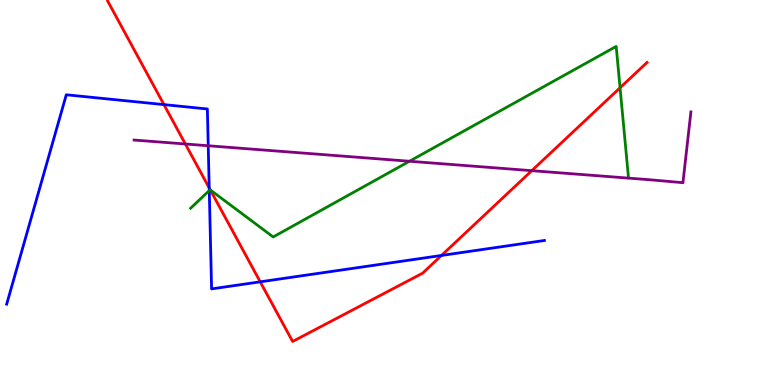[{'lines': ['blue', 'red'], 'intersections': [{'x': 2.12, 'y': 7.28}, {'x': 2.7, 'y': 5.12}, {'x': 3.36, 'y': 2.68}, {'x': 5.7, 'y': 3.36}]}, {'lines': ['green', 'red'], 'intersections': [{'x': 2.71, 'y': 5.07}, {'x': 8.0, 'y': 7.72}]}, {'lines': ['purple', 'red'], 'intersections': [{'x': 2.39, 'y': 6.26}, {'x': 6.86, 'y': 5.57}]}, {'lines': ['blue', 'green'], 'intersections': [{'x': 2.7, 'y': 5.05}]}, {'lines': ['blue', 'purple'], 'intersections': [{'x': 2.69, 'y': 6.21}]}, {'lines': ['green', 'purple'], 'intersections': [{'x': 5.28, 'y': 5.81}]}]